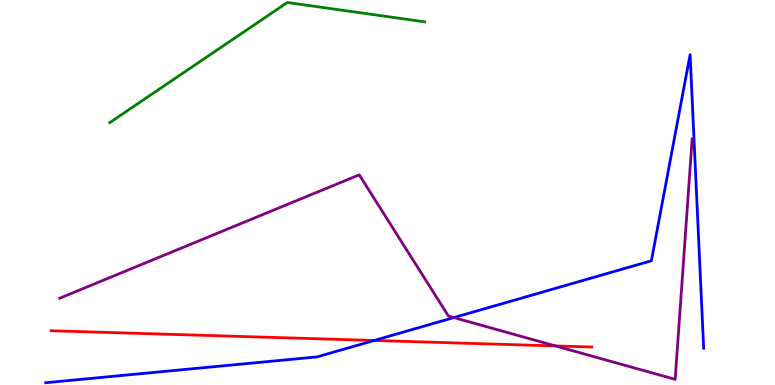[{'lines': ['blue', 'red'], 'intersections': [{'x': 4.83, 'y': 1.16}]}, {'lines': ['green', 'red'], 'intersections': []}, {'lines': ['purple', 'red'], 'intersections': [{'x': 7.17, 'y': 1.01}]}, {'lines': ['blue', 'green'], 'intersections': []}, {'lines': ['blue', 'purple'], 'intersections': [{'x': 5.86, 'y': 1.75}]}, {'lines': ['green', 'purple'], 'intersections': []}]